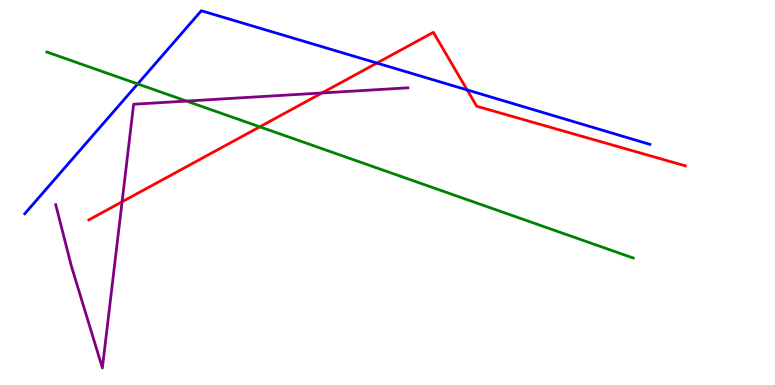[{'lines': ['blue', 'red'], 'intersections': [{'x': 4.86, 'y': 8.36}, {'x': 6.03, 'y': 7.66}]}, {'lines': ['green', 'red'], 'intersections': [{'x': 3.35, 'y': 6.71}]}, {'lines': ['purple', 'red'], 'intersections': [{'x': 1.58, 'y': 4.76}, {'x': 4.15, 'y': 7.59}]}, {'lines': ['blue', 'green'], 'intersections': [{'x': 1.78, 'y': 7.82}]}, {'lines': ['blue', 'purple'], 'intersections': []}, {'lines': ['green', 'purple'], 'intersections': [{'x': 2.41, 'y': 7.37}]}]